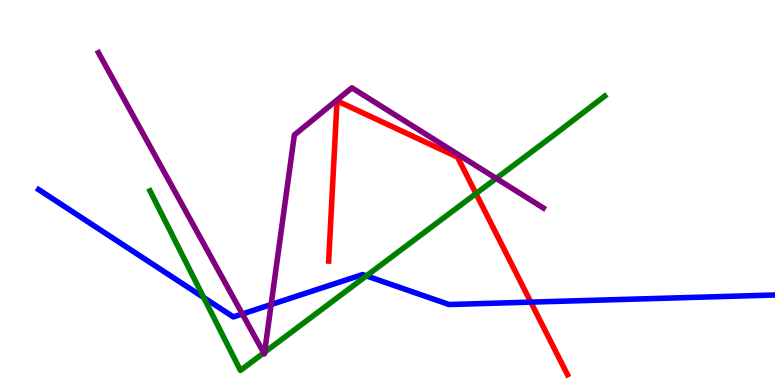[{'lines': ['blue', 'red'], 'intersections': [{'x': 6.85, 'y': 2.15}]}, {'lines': ['green', 'red'], 'intersections': [{'x': 6.14, 'y': 4.97}]}, {'lines': ['purple', 'red'], 'intersections': []}, {'lines': ['blue', 'green'], 'intersections': [{'x': 2.63, 'y': 2.27}, {'x': 4.73, 'y': 2.83}]}, {'lines': ['blue', 'purple'], 'intersections': [{'x': 3.13, 'y': 1.84}, {'x': 3.5, 'y': 2.09}]}, {'lines': ['green', 'purple'], 'intersections': [{'x': 3.4, 'y': 0.834}, {'x': 3.41, 'y': 0.85}, {'x': 6.4, 'y': 5.37}]}]